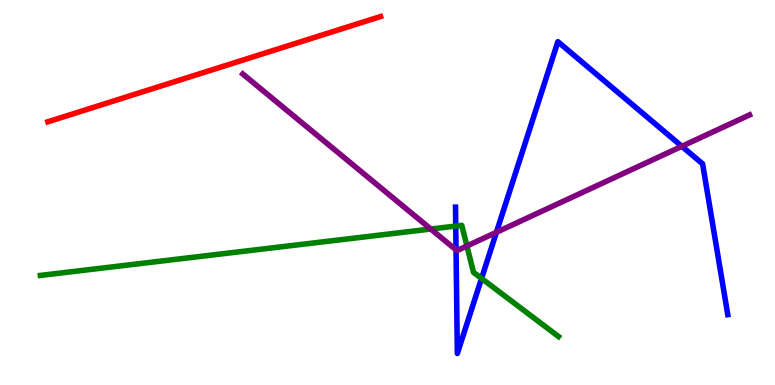[{'lines': ['blue', 'red'], 'intersections': []}, {'lines': ['green', 'red'], 'intersections': []}, {'lines': ['purple', 'red'], 'intersections': []}, {'lines': ['blue', 'green'], 'intersections': [{'x': 5.88, 'y': 4.13}, {'x': 6.21, 'y': 2.77}]}, {'lines': ['blue', 'purple'], 'intersections': [{'x': 5.88, 'y': 3.51}, {'x': 6.41, 'y': 3.97}, {'x': 8.8, 'y': 6.2}]}, {'lines': ['green', 'purple'], 'intersections': [{'x': 5.56, 'y': 4.05}, {'x': 6.02, 'y': 3.61}]}]